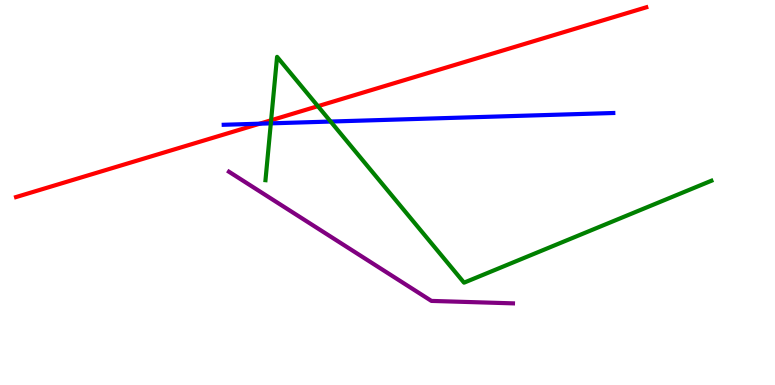[{'lines': ['blue', 'red'], 'intersections': [{'x': 3.35, 'y': 6.79}]}, {'lines': ['green', 'red'], 'intersections': [{'x': 3.5, 'y': 6.88}, {'x': 4.1, 'y': 7.24}]}, {'lines': ['purple', 'red'], 'intersections': []}, {'lines': ['blue', 'green'], 'intersections': [{'x': 3.49, 'y': 6.8}, {'x': 4.27, 'y': 6.84}]}, {'lines': ['blue', 'purple'], 'intersections': []}, {'lines': ['green', 'purple'], 'intersections': []}]